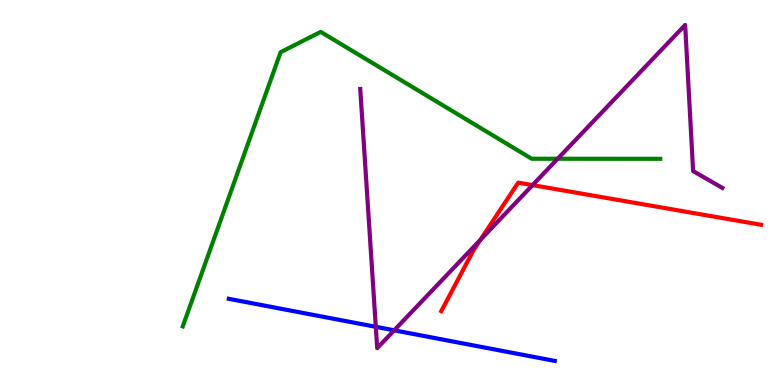[{'lines': ['blue', 'red'], 'intersections': []}, {'lines': ['green', 'red'], 'intersections': []}, {'lines': ['purple', 'red'], 'intersections': [{'x': 6.2, 'y': 3.77}, {'x': 6.87, 'y': 5.19}]}, {'lines': ['blue', 'green'], 'intersections': []}, {'lines': ['blue', 'purple'], 'intersections': [{'x': 4.85, 'y': 1.51}, {'x': 5.09, 'y': 1.42}]}, {'lines': ['green', 'purple'], 'intersections': [{'x': 7.2, 'y': 5.88}]}]